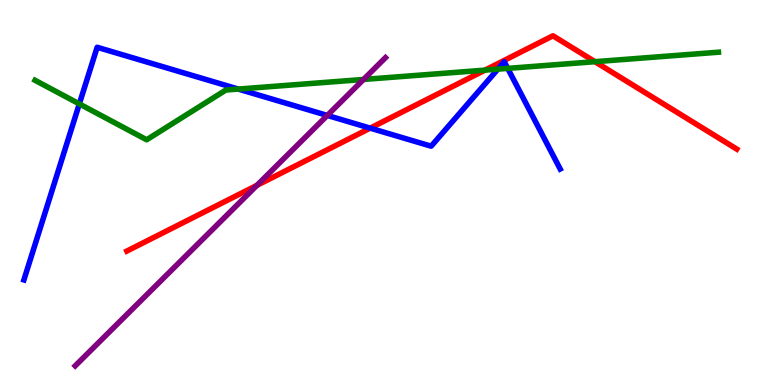[{'lines': ['blue', 'red'], 'intersections': [{'x': 4.78, 'y': 6.67}]}, {'lines': ['green', 'red'], 'intersections': [{'x': 6.26, 'y': 8.18}, {'x': 7.68, 'y': 8.4}]}, {'lines': ['purple', 'red'], 'intersections': [{'x': 3.32, 'y': 5.19}]}, {'lines': ['blue', 'green'], 'intersections': [{'x': 1.02, 'y': 7.3}, {'x': 3.07, 'y': 7.69}, {'x': 6.42, 'y': 8.2}, {'x': 6.55, 'y': 8.22}]}, {'lines': ['blue', 'purple'], 'intersections': [{'x': 4.22, 'y': 7.0}]}, {'lines': ['green', 'purple'], 'intersections': [{'x': 4.69, 'y': 7.94}]}]